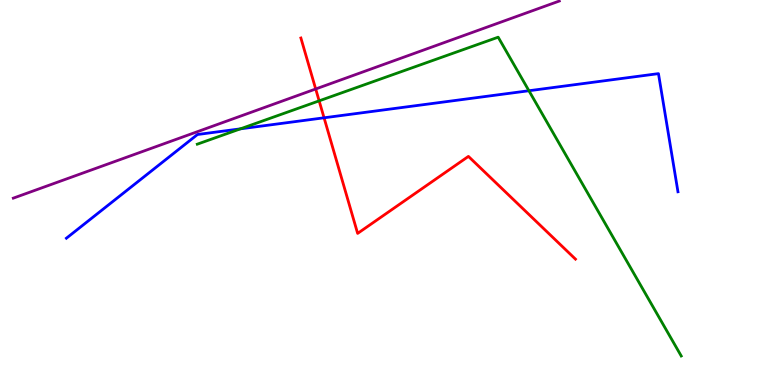[{'lines': ['blue', 'red'], 'intersections': [{'x': 4.18, 'y': 6.94}]}, {'lines': ['green', 'red'], 'intersections': [{'x': 4.12, 'y': 7.38}]}, {'lines': ['purple', 'red'], 'intersections': [{'x': 4.07, 'y': 7.69}]}, {'lines': ['blue', 'green'], 'intersections': [{'x': 3.1, 'y': 6.65}, {'x': 6.82, 'y': 7.64}]}, {'lines': ['blue', 'purple'], 'intersections': []}, {'lines': ['green', 'purple'], 'intersections': []}]